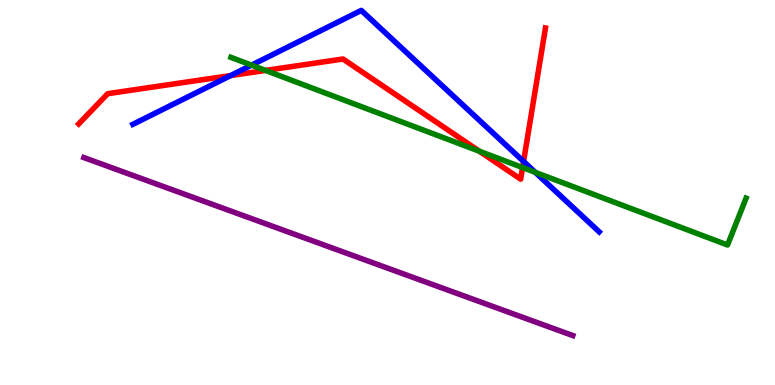[{'lines': ['blue', 'red'], 'intersections': [{'x': 2.98, 'y': 8.04}, {'x': 6.76, 'y': 5.81}]}, {'lines': ['green', 'red'], 'intersections': [{'x': 3.43, 'y': 8.17}, {'x': 6.19, 'y': 6.07}, {'x': 6.74, 'y': 5.65}]}, {'lines': ['purple', 'red'], 'intersections': []}, {'lines': ['blue', 'green'], 'intersections': [{'x': 3.25, 'y': 8.31}, {'x': 6.91, 'y': 5.52}]}, {'lines': ['blue', 'purple'], 'intersections': []}, {'lines': ['green', 'purple'], 'intersections': []}]